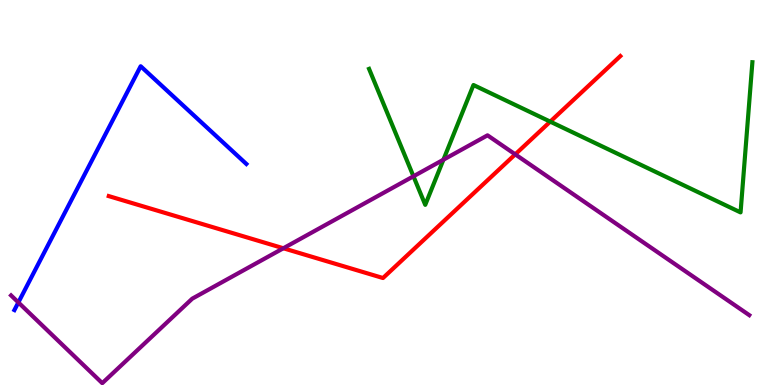[{'lines': ['blue', 'red'], 'intersections': []}, {'lines': ['green', 'red'], 'intersections': [{'x': 7.1, 'y': 6.84}]}, {'lines': ['purple', 'red'], 'intersections': [{'x': 3.66, 'y': 3.55}, {'x': 6.65, 'y': 5.99}]}, {'lines': ['blue', 'green'], 'intersections': []}, {'lines': ['blue', 'purple'], 'intersections': [{'x': 0.237, 'y': 2.14}]}, {'lines': ['green', 'purple'], 'intersections': [{'x': 5.33, 'y': 5.42}, {'x': 5.72, 'y': 5.85}]}]